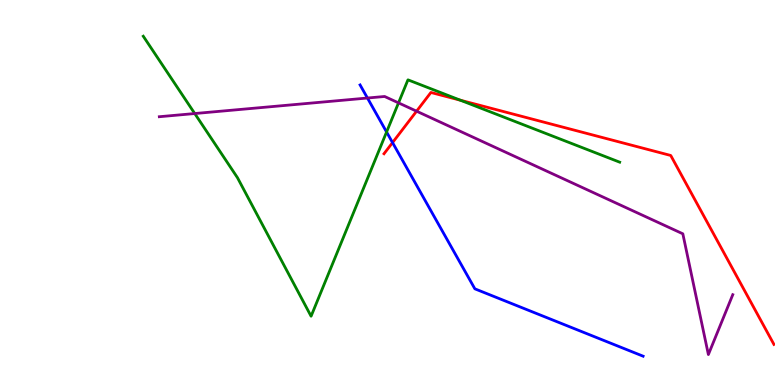[{'lines': ['blue', 'red'], 'intersections': [{'x': 5.07, 'y': 6.3}]}, {'lines': ['green', 'red'], 'intersections': [{'x': 5.94, 'y': 7.4}]}, {'lines': ['purple', 'red'], 'intersections': [{'x': 5.38, 'y': 7.11}]}, {'lines': ['blue', 'green'], 'intersections': [{'x': 4.99, 'y': 6.57}]}, {'lines': ['blue', 'purple'], 'intersections': [{'x': 4.74, 'y': 7.45}]}, {'lines': ['green', 'purple'], 'intersections': [{'x': 2.51, 'y': 7.05}, {'x': 5.14, 'y': 7.33}]}]